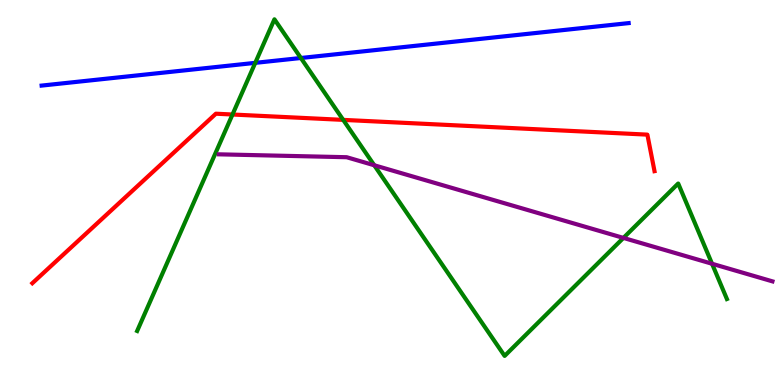[{'lines': ['blue', 'red'], 'intersections': []}, {'lines': ['green', 'red'], 'intersections': [{'x': 3.0, 'y': 7.03}, {'x': 4.43, 'y': 6.89}]}, {'lines': ['purple', 'red'], 'intersections': []}, {'lines': ['blue', 'green'], 'intersections': [{'x': 3.29, 'y': 8.37}, {'x': 3.88, 'y': 8.49}]}, {'lines': ['blue', 'purple'], 'intersections': []}, {'lines': ['green', 'purple'], 'intersections': [{'x': 4.83, 'y': 5.71}, {'x': 8.04, 'y': 3.82}, {'x': 9.19, 'y': 3.15}]}]